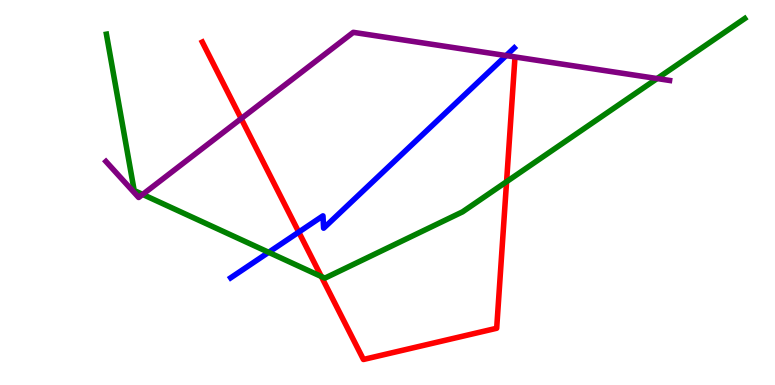[{'lines': ['blue', 'red'], 'intersections': [{'x': 3.86, 'y': 3.97}]}, {'lines': ['green', 'red'], 'intersections': [{'x': 4.15, 'y': 2.82}, {'x': 6.54, 'y': 5.28}]}, {'lines': ['purple', 'red'], 'intersections': [{'x': 3.11, 'y': 6.92}]}, {'lines': ['blue', 'green'], 'intersections': [{'x': 3.47, 'y': 3.45}]}, {'lines': ['blue', 'purple'], 'intersections': [{'x': 6.53, 'y': 8.56}]}, {'lines': ['green', 'purple'], 'intersections': [{'x': 1.84, 'y': 4.95}, {'x': 8.48, 'y': 7.96}]}]